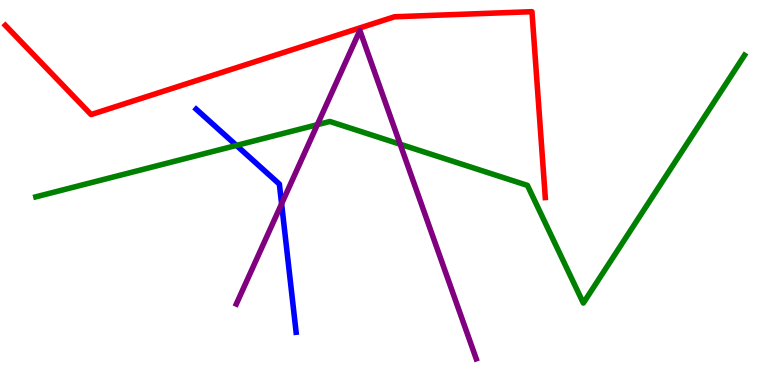[{'lines': ['blue', 'red'], 'intersections': []}, {'lines': ['green', 'red'], 'intersections': []}, {'lines': ['purple', 'red'], 'intersections': []}, {'lines': ['blue', 'green'], 'intersections': [{'x': 3.05, 'y': 6.22}]}, {'lines': ['blue', 'purple'], 'intersections': [{'x': 3.63, 'y': 4.71}]}, {'lines': ['green', 'purple'], 'intersections': [{'x': 4.09, 'y': 6.76}, {'x': 5.16, 'y': 6.25}]}]